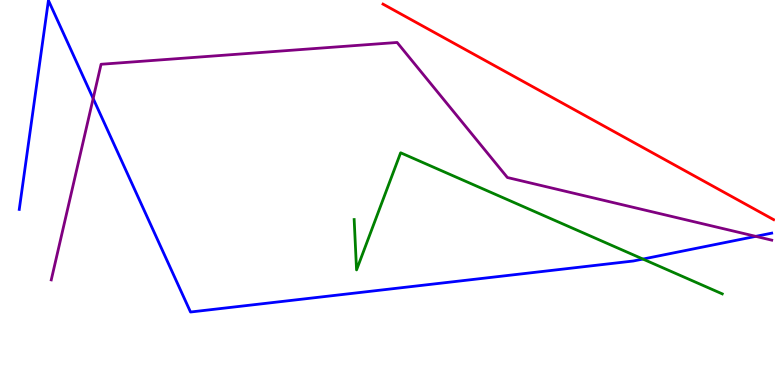[{'lines': ['blue', 'red'], 'intersections': []}, {'lines': ['green', 'red'], 'intersections': []}, {'lines': ['purple', 'red'], 'intersections': []}, {'lines': ['blue', 'green'], 'intersections': [{'x': 8.3, 'y': 3.27}]}, {'lines': ['blue', 'purple'], 'intersections': [{'x': 1.2, 'y': 7.44}, {'x': 9.75, 'y': 3.86}]}, {'lines': ['green', 'purple'], 'intersections': []}]